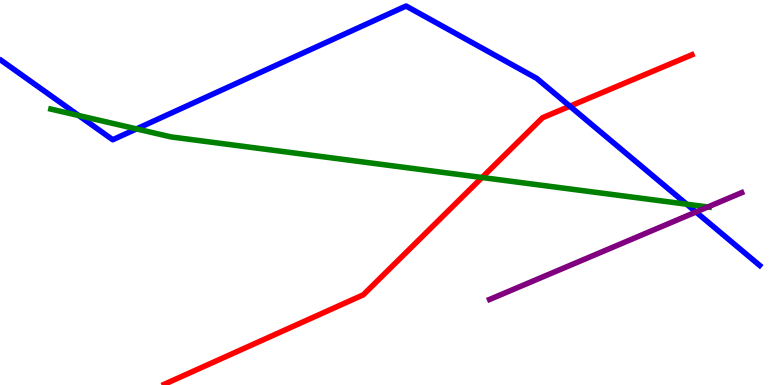[{'lines': ['blue', 'red'], 'intersections': [{'x': 7.35, 'y': 7.24}]}, {'lines': ['green', 'red'], 'intersections': [{'x': 6.22, 'y': 5.39}]}, {'lines': ['purple', 'red'], 'intersections': []}, {'lines': ['blue', 'green'], 'intersections': [{'x': 1.02, 'y': 7.0}, {'x': 1.76, 'y': 6.65}, {'x': 8.86, 'y': 4.7}]}, {'lines': ['blue', 'purple'], 'intersections': [{'x': 8.98, 'y': 4.49}]}, {'lines': ['green', 'purple'], 'intersections': [{'x': 9.13, 'y': 4.62}]}]